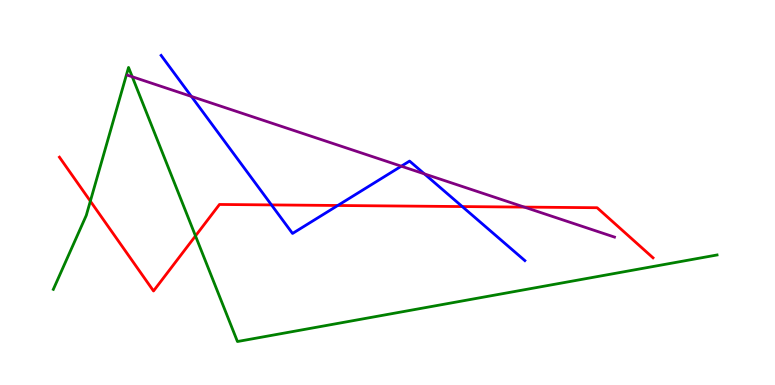[{'lines': ['blue', 'red'], 'intersections': [{'x': 3.5, 'y': 4.68}, {'x': 4.36, 'y': 4.66}, {'x': 5.96, 'y': 4.63}]}, {'lines': ['green', 'red'], 'intersections': [{'x': 1.17, 'y': 4.78}, {'x': 2.52, 'y': 3.87}]}, {'lines': ['purple', 'red'], 'intersections': [{'x': 6.77, 'y': 4.62}]}, {'lines': ['blue', 'green'], 'intersections': []}, {'lines': ['blue', 'purple'], 'intersections': [{'x': 2.47, 'y': 7.5}, {'x': 5.18, 'y': 5.68}, {'x': 5.48, 'y': 5.48}]}, {'lines': ['green', 'purple'], 'intersections': [{'x': 1.71, 'y': 8.01}]}]